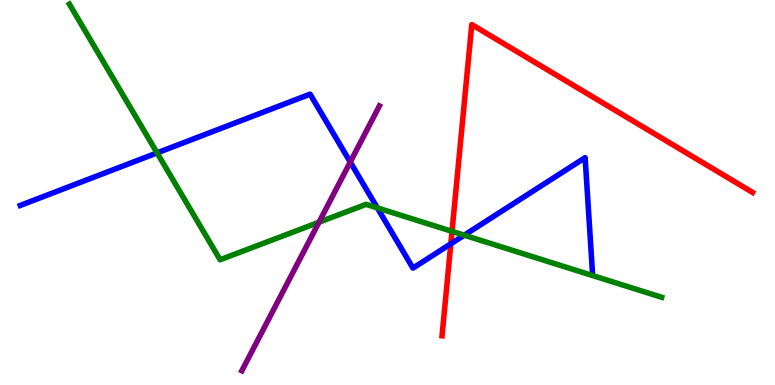[{'lines': ['blue', 'red'], 'intersections': [{'x': 5.82, 'y': 3.67}]}, {'lines': ['green', 'red'], 'intersections': [{'x': 5.83, 'y': 3.99}]}, {'lines': ['purple', 'red'], 'intersections': []}, {'lines': ['blue', 'green'], 'intersections': [{'x': 2.03, 'y': 6.03}, {'x': 4.87, 'y': 4.6}, {'x': 5.99, 'y': 3.89}]}, {'lines': ['blue', 'purple'], 'intersections': [{'x': 4.52, 'y': 5.79}]}, {'lines': ['green', 'purple'], 'intersections': [{'x': 4.12, 'y': 4.23}]}]